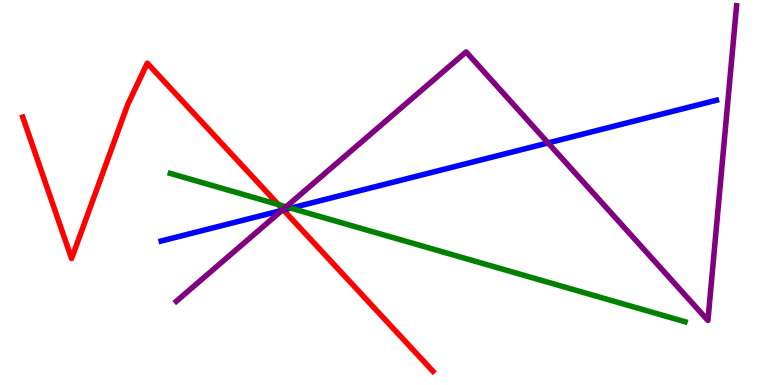[{'lines': ['blue', 'red'], 'intersections': [{'x': 3.66, 'y': 4.55}]}, {'lines': ['green', 'red'], 'intersections': [{'x': 3.59, 'y': 4.69}]}, {'lines': ['purple', 'red'], 'intersections': [{'x': 3.65, 'y': 4.56}]}, {'lines': ['blue', 'green'], 'intersections': [{'x': 3.75, 'y': 4.59}]}, {'lines': ['blue', 'purple'], 'intersections': [{'x': 3.64, 'y': 4.54}, {'x': 7.07, 'y': 6.29}]}, {'lines': ['green', 'purple'], 'intersections': [{'x': 3.69, 'y': 4.63}]}]